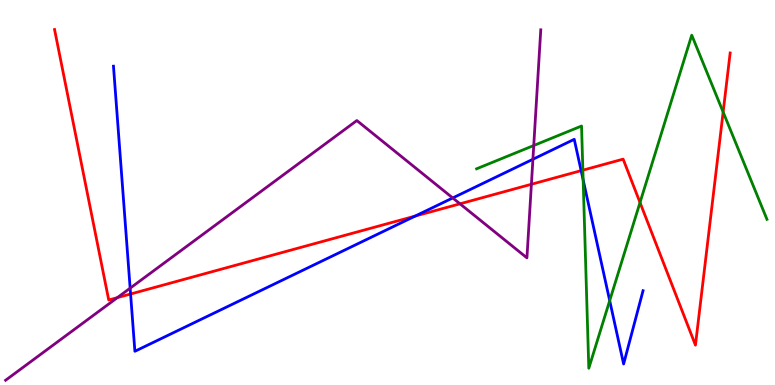[{'lines': ['blue', 'red'], 'intersections': [{'x': 1.68, 'y': 2.36}, {'x': 5.36, 'y': 4.39}, {'x': 7.5, 'y': 5.57}]}, {'lines': ['green', 'red'], 'intersections': [{'x': 7.52, 'y': 5.58}, {'x': 8.26, 'y': 4.74}, {'x': 9.33, 'y': 7.09}]}, {'lines': ['purple', 'red'], 'intersections': [{'x': 1.51, 'y': 2.27}, {'x': 5.94, 'y': 4.71}, {'x': 6.86, 'y': 5.21}]}, {'lines': ['blue', 'green'], 'intersections': [{'x': 7.52, 'y': 5.33}, {'x': 7.87, 'y': 2.19}]}, {'lines': ['blue', 'purple'], 'intersections': [{'x': 1.68, 'y': 2.52}, {'x': 5.84, 'y': 4.86}, {'x': 6.88, 'y': 5.86}]}, {'lines': ['green', 'purple'], 'intersections': [{'x': 6.89, 'y': 6.22}]}]